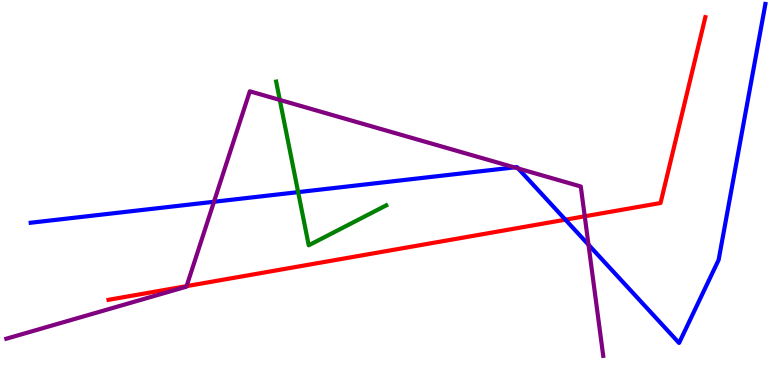[{'lines': ['blue', 'red'], 'intersections': [{'x': 7.3, 'y': 4.29}]}, {'lines': ['green', 'red'], 'intersections': []}, {'lines': ['purple', 'red'], 'intersections': [{'x': 2.41, 'y': 2.57}, {'x': 7.54, 'y': 4.38}]}, {'lines': ['blue', 'green'], 'intersections': [{'x': 3.85, 'y': 5.01}]}, {'lines': ['blue', 'purple'], 'intersections': [{'x': 2.76, 'y': 4.76}, {'x': 6.64, 'y': 5.65}, {'x': 6.69, 'y': 5.62}, {'x': 7.59, 'y': 3.64}]}, {'lines': ['green', 'purple'], 'intersections': [{'x': 3.61, 'y': 7.4}]}]